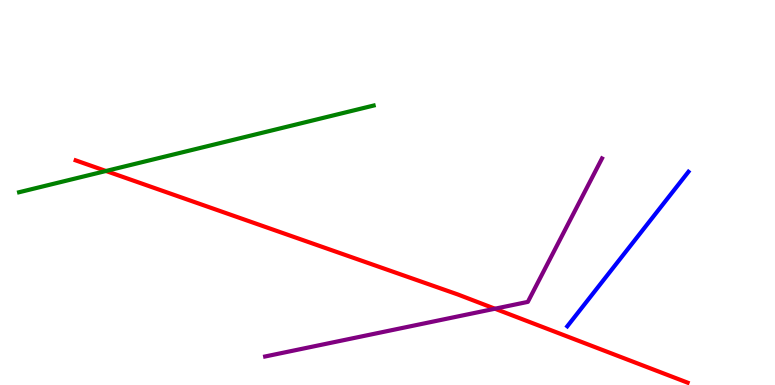[{'lines': ['blue', 'red'], 'intersections': []}, {'lines': ['green', 'red'], 'intersections': [{'x': 1.37, 'y': 5.56}]}, {'lines': ['purple', 'red'], 'intersections': [{'x': 6.39, 'y': 1.98}]}, {'lines': ['blue', 'green'], 'intersections': []}, {'lines': ['blue', 'purple'], 'intersections': []}, {'lines': ['green', 'purple'], 'intersections': []}]